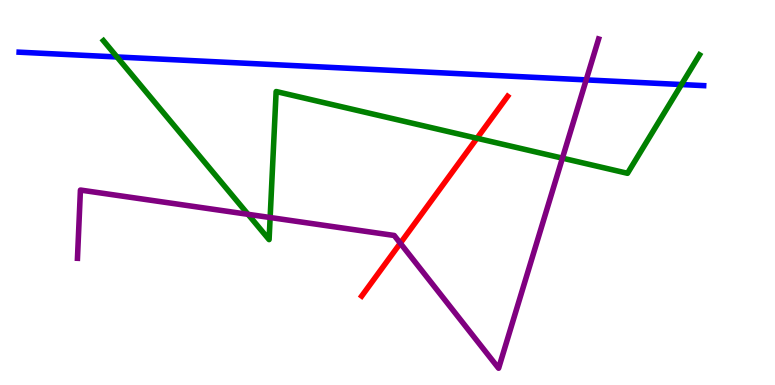[{'lines': ['blue', 'red'], 'intersections': []}, {'lines': ['green', 'red'], 'intersections': [{'x': 6.15, 'y': 6.41}]}, {'lines': ['purple', 'red'], 'intersections': [{'x': 5.17, 'y': 3.68}]}, {'lines': ['blue', 'green'], 'intersections': [{'x': 1.51, 'y': 8.52}, {'x': 8.79, 'y': 7.8}]}, {'lines': ['blue', 'purple'], 'intersections': [{'x': 7.56, 'y': 7.92}]}, {'lines': ['green', 'purple'], 'intersections': [{'x': 3.2, 'y': 4.43}, {'x': 3.49, 'y': 4.35}, {'x': 7.26, 'y': 5.89}]}]